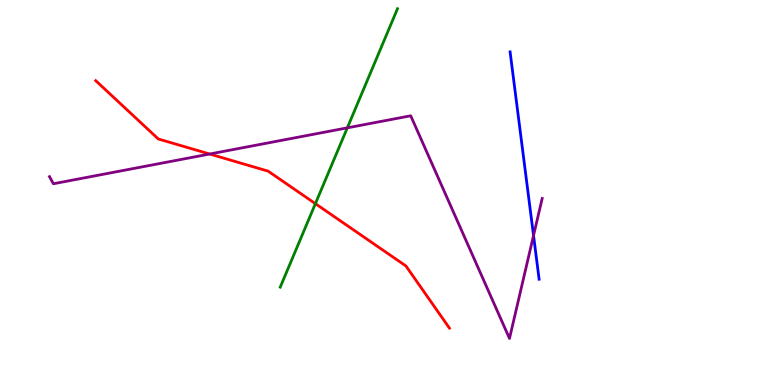[{'lines': ['blue', 'red'], 'intersections': []}, {'lines': ['green', 'red'], 'intersections': [{'x': 4.07, 'y': 4.71}]}, {'lines': ['purple', 'red'], 'intersections': [{'x': 2.71, 'y': 6.0}]}, {'lines': ['blue', 'green'], 'intersections': []}, {'lines': ['blue', 'purple'], 'intersections': [{'x': 6.88, 'y': 3.88}]}, {'lines': ['green', 'purple'], 'intersections': [{'x': 4.48, 'y': 6.68}]}]